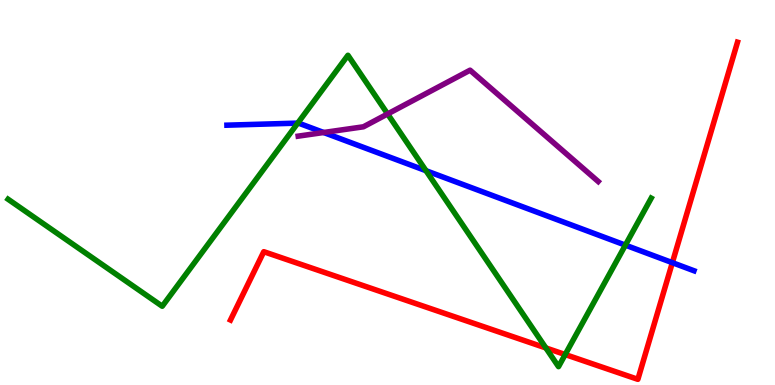[{'lines': ['blue', 'red'], 'intersections': [{'x': 8.68, 'y': 3.18}]}, {'lines': ['green', 'red'], 'intersections': [{'x': 7.04, 'y': 0.963}, {'x': 7.29, 'y': 0.791}]}, {'lines': ['purple', 'red'], 'intersections': []}, {'lines': ['blue', 'green'], 'intersections': [{'x': 3.84, 'y': 6.8}, {'x': 5.5, 'y': 5.57}, {'x': 8.07, 'y': 3.63}]}, {'lines': ['blue', 'purple'], 'intersections': [{'x': 4.18, 'y': 6.56}]}, {'lines': ['green', 'purple'], 'intersections': [{'x': 5.0, 'y': 7.04}]}]